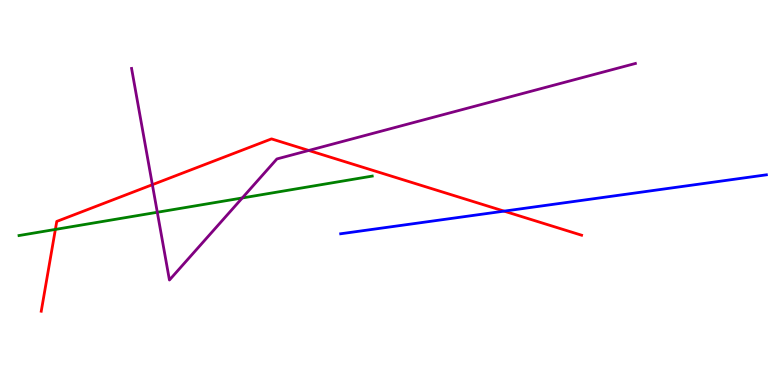[{'lines': ['blue', 'red'], 'intersections': [{'x': 6.5, 'y': 4.52}]}, {'lines': ['green', 'red'], 'intersections': [{'x': 0.715, 'y': 4.04}]}, {'lines': ['purple', 'red'], 'intersections': [{'x': 1.97, 'y': 5.2}, {'x': 3.98, 'y': 6.09}]}, {'lines': ['blue', 'green'], 'intersections': []}, {'lines': ['blue', 'purple'], 'intersections': []}, {'lines': ['green', 'purple'], 'intersections': [{'x': 2.03, 'y': 4.49}, {'x': 3.13, 'y': 4.86}]}]